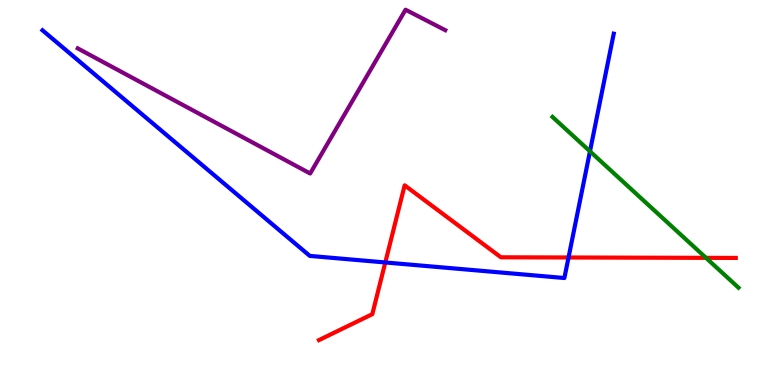[{'lines': ['blue', 'red'], 'intersections': [{'x': 4.97, 'y': 3.18}, {'x': 7.34, 'y': 3.31}]}, {'lines': ['green', 'red'], 'intersections': [{'x': 9.11, 'y': 3.3}]}, {'lines': ['purple', 'red'], 'intersections': []}, {'lines': ['blue', 'green'], 'intersections': [{'x': 7.61, 'y': 6.07}]}, {'lines': ['blue', 'purple'], 'intersections': []}, {'lines': ['green', 'purple'], 'intersections': []}]